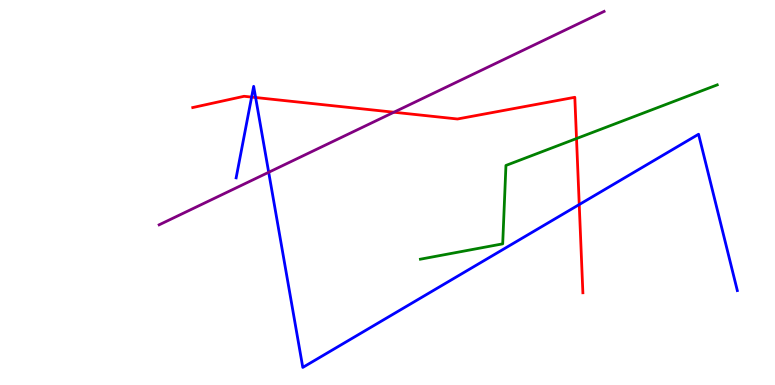[{'lines': ['blue', 'red'], 'intersections': [{'x': 3.25, 'y': 7.48}, {'x': 3.3, 'y': 7.47}, {'x': 7.47, 'y': 4.69}]}, {'lines': ['green', 'red'], 'intersections': [{'x': 7.44, 'y': 6.4}]}, {'lines': ['purple', 'red'], 'intersections': [{'x': 5.08, 'y': 7.08}]}, {'lines': ['blue', 'green'], 'intersections': []}, {'lines': ['blue', 'purple'], 'intersections': [{'x': 3.47, 'y': 5.53}]}, {'lines': ['green', 'purple'], 'intersections': []}]